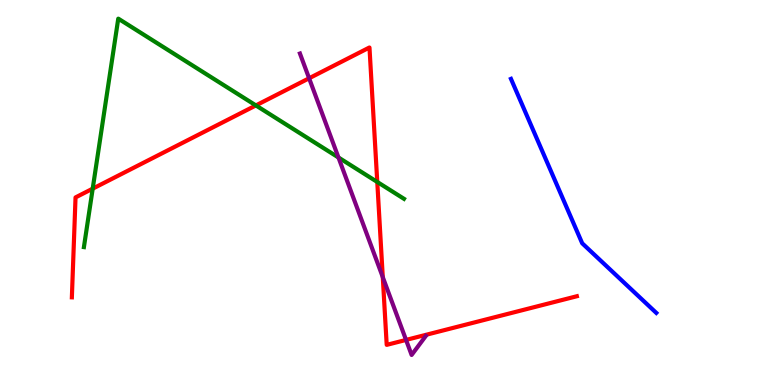[{'lines': ['blue', 'red'], 'intersections': []}, {'lines': ['green', 'red'], 'intersections': [{'x': 1.2, 'y': 5.1}, {'x': 3.3, 'y': 7.26}, {'x': 4.87, 'y': 5.27}]}, {'lines': ['purple', 'red'], 'intersections': [{'x': 3.99, 'y': 7.97}, {'x': 4.94, 'y': 2.8}, {'x': 5.24, 'y': 1.17}]}, {'lines': ['blue', 'green'], 'intersections': []}, {'lines': ['blue', 'purple'], 'intersections': []}, {'lines': ['green', 'purple'], 'intersections': [{'x': 4.37, 'y': 5.91}]}]